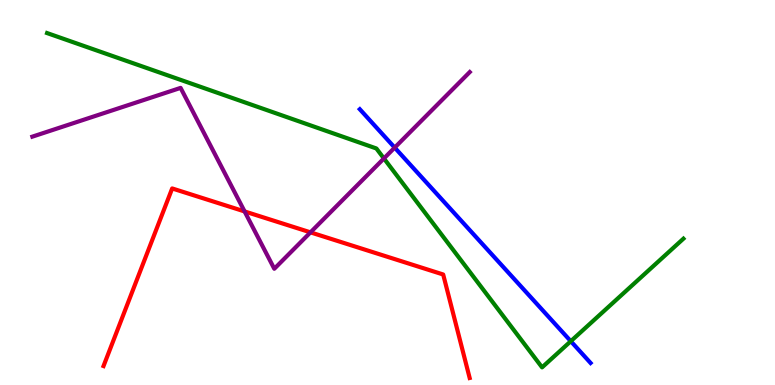[{'lines': ['blue', 'red'], 'intersections': []}, {'lines': ['green', 'red'], 'intersections': []}, {'lines': ['purple', 'red'], 'intersections': [{'x': 3.16, 'y': 4.51}, {'x': 4.01, 'y': 3.96}]}, {'lines': ['blue', 'green'], 'intersections': [{'x': 7.37, 'y': 1.14}]}, {'lines': ['blue', 'purple'], 'intersections': [{'x': 5.09, 'y': 6.17}]}, {'lines': ['green', 'purple'], 'intersections': [{'x': 4.95, 'y': 5.88}]}]